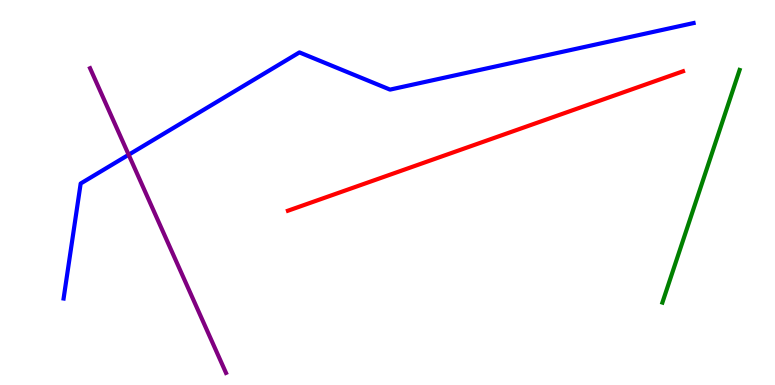[{'lines': ['blue', 'red'], 'intersections': []}, {'lines': ['green', 'red'], 'intersections': []}, {'lines': ['purple', 'red'], 'intersections': []}, {'lines': ['blue', 'green'], 'intersections': []}, {'lines': ['blue', 'purple'], 'intersections': [{'x': 1.66, 'y': 5.98}]}, {'lines': ['green', 'purple'], 'intersections': []}]